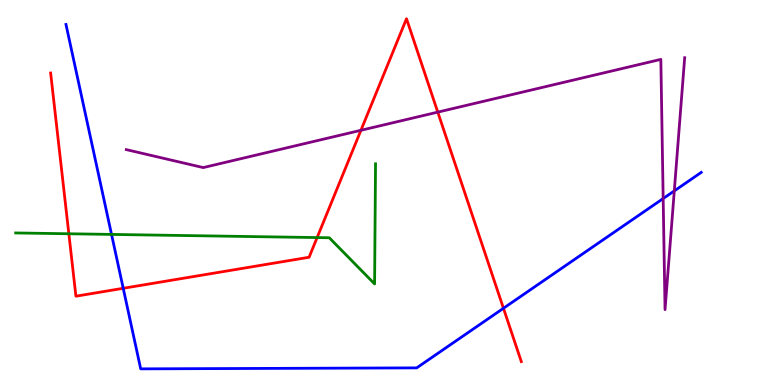[{'lines': ['blue', 'red'], 'intersections': [{'x': 1.59, 'y': 2.51}, {'x': 6.5, 'y': 1.99}]}, {'lines': ['green', 'red'], 'intersections': [{'x': 0.888, 'y': 3.93}, {'x': 4.09, 'y': 3.83}]}, {'lines': ['purple', 'red'], 'intersections': [{'x': 4.66, 'y': 6.62}, {'x': 5.65, 'y': 7.09}]}, {'lines': ['blue', 'green'], 'intersections': [{'x': 1.44, 'y': 3.91}]}, {'lines': ['blue', 'purple'], 'intersections': [{'x': 8.56, 'y': 4.84}, {'x': 8.7, 'y': 5.04}]}, {'lines': ['green', 'purple'], 'intersections': []}]